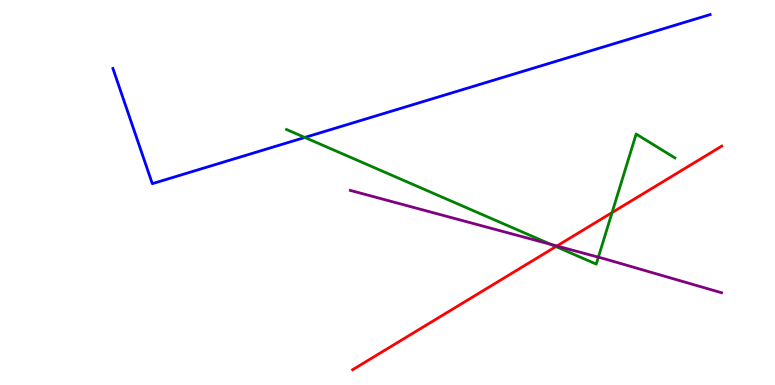[{'lines': ['blue', 'red'], 'intersections': []}, {'lines': ['green', 'red'], 'intersections': [{'x': 7.17, 'y': 3.6}, {'x': 7.9, 'y': 4.48}]}, {'lines': ['purple', 'red'], 'intersections': [{'x': 7.19, 'y': 3.61}]}, {'lines': ['blue', 'green'], 'intersections': [{'x': 3.93, 'y': 6.43}]}, {'lines': ['blue', 'purple'], 'intersections': []}, {'lines': ['green', 'purple'], 'intersections': [{'x': 7.11, 'y': 3.65}, {'x': 7.72, 'y': 3.32}]}]